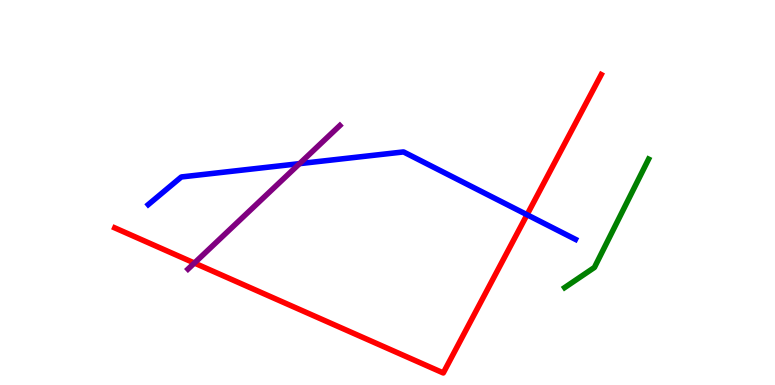[{'lines': ['blue', 'red'], 'intersections': [{'x': 6.8, 'y': 4.42}]}, {'lines': ['green', 'red'], 'intersections': []}, {'lines': ['purple', 'red'], 'intersections': [{'x': 2.51, 'y': 3.17}]}, {'lines': ['blue', 'green'], 'intersections': []}, {'lines': ['blue', 'purple'], 'intersections': [{'x': 3.86, 'y': 5.75}]}, {'lines': ['green', 'purple'], 'intersections': []}]